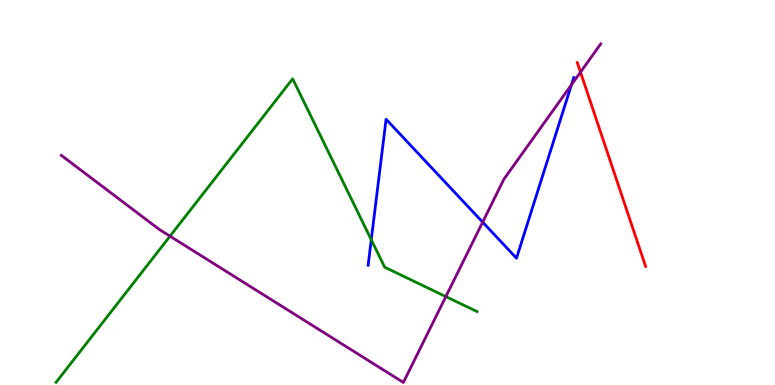[{'lines': ['blue', 'red'], 'intersections': []}, {'lines': ['green', 'red'], 'intersections': []}, {'lines': ['purple', 'red'], 'intersections': [{'x': 7.49, 'y': 8.13}]}, {'lines': ['blue', 'green'], 'intersections': [{'x': 4.79, 'y': 3.77}]}, {'lines': ['blue', 'purple'], 'intersections': [{'x': 6.23, 'y': 4.23}, {'x': 7.37, 'y': 7.8}]}, {'lines': ['green', 'purple'], 'intersections': [{'x': 2.19, 'y': 3.87}, {'x': 5.75, 'y': 2.3}]}]